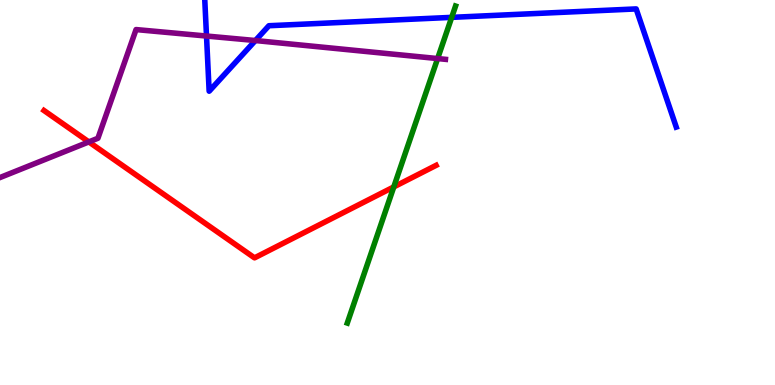[{'lines': ['blue', 'red'], 'intersections': []}, {'lines': ['green', 'red'], 'intersections': [{'x': 5.08, 'y': 5.15}]}, {'lines': ['purple', 'red'], 'intersections': [{'x': 1.15, 'y': 6.31}]}, {'lines': ['blue', 'green'], 'intersections': [{'x': 5.83, 'y': 9.55}]}, {'lines': ['blue', 'purple'], 'intersections': [{'x': 2.66, 'y': 9.06}, {'x': 3.3, 'y': 8.95}]}, {'lines': ['green', 'purple'], 'intersections': [{'x': 5.65, 'y': 8.48}]}]